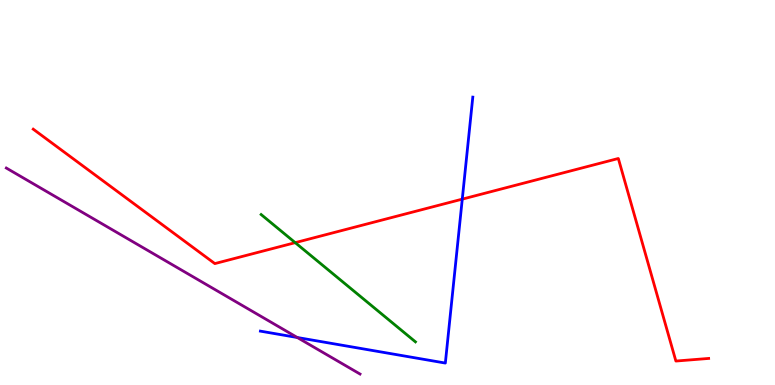[{'lines': ['blue', 'red'], 'intersections': [{'x': 5.96, 'y': 4.83}]}, {'lines': ['green', 'red'], 'intersections': [{'x': 3.81, 'y': 3.7}]}, {'lines': ['purple', 'red'], 'intersections': []}, {'lines': ['blue', 'green'], 'intersections': []}, {'lines': ['blue', 'purple'], 'intersections': [{'x': 3.84, 'y': 1.23}]}, {'lines': ['green', 'purple'], 'intersections': []}]